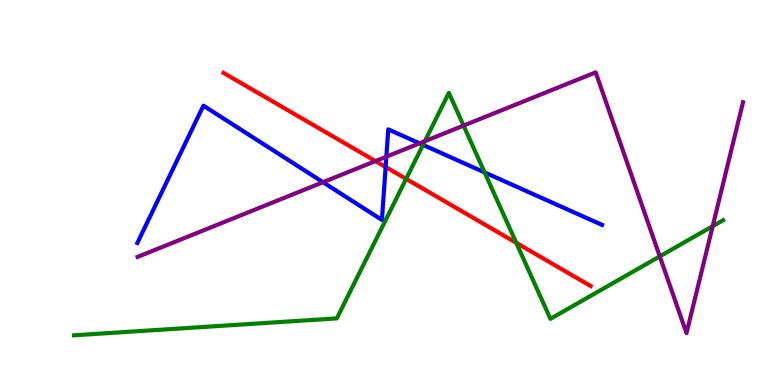[{'lines': ['blue', 'red'], 'intersections': [{'x': 4.98, 'y': 5.66}]}, {'lines': ['green', 'red'], 'intersections': [{'x': 5.24, 'y': 5.35}, {'x': 6.66, 'y': 3.69}]}, {'lines': ['purple', 'red'], 'intersections': [{'x': 4.84, 'y': 5.82}]}, {'lines': ['blue', 'green'], 'intersections': [{'x': 5.46, 'y': 6.24}, {'x': 6.25, 'y': 5.52}]}, {'lines': ['blue', 'purple'], 'intersections': [{'x': 4.17, 'y': 5.27}, {'x': 4.99, 'y': 5.93}, {'x': 5.41, 'y': 6.28}]}, {'lines': ['green', 'purple'], 'intersections': [{'x': 5.48, 'y': 6.33}, {'x': 5.98, 'y': 6.74}, {'x': 8.51, 'y': 3.34}, {'x': 9.2, 'y': 4.13}]}]